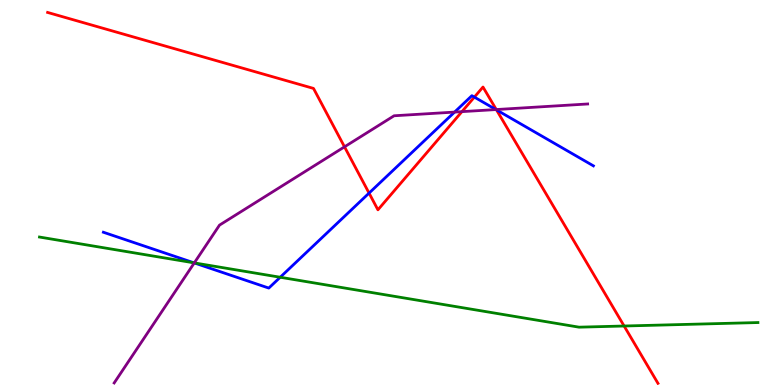[{'lines': ['blue', 'red'], 'intersections': [{'x': 4.76, 'y': 4.98}, {'x': 6.12, 'y': 7.48}, {'x': 6.41, 'y': 7.15}]}, {'lines': ['green', 'red'], 'intersections': [{'x': 8.05, 'y': 1.53}]}, {'lines': ['purple', 'red'], 'intersections': [{'x': 4.45, 'y': 6.19}, {'x': 5.96, 'y': 7.1}, {'x': 6.4, 'y': 7.15}]}, {'lines': ['blue', 'green'], 'intersections': [{'x': 2.5, 'y': 3.17}, {'x': 3.62, 'y': 2.8}]}, {'lines': ['blue', 'purple'], 'intersections': [{'x': 2.51, 'y': 3.17}, {'x': 5.87, 'y': 7.09}, {'x': 6.4, 'y': 7.15}]}, {'lines': ['green', 'purple'], 'intersections': [{'x': 2.51, 'y': 3.17}]}]